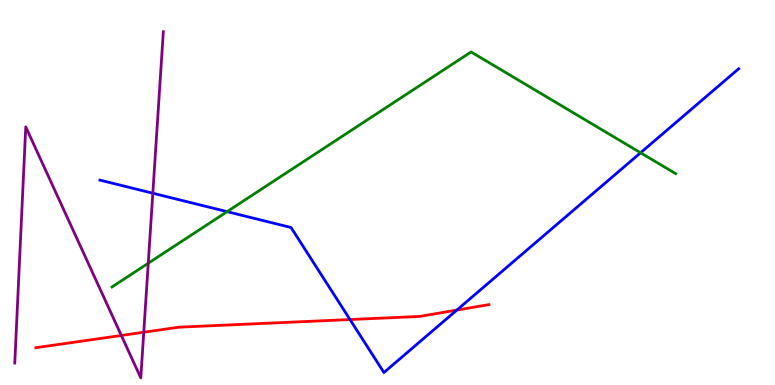[{'lines': ['blue', 'red'], 'intersections': [{'x': 4.52, 'y': 1.7}, {'x': 5.89, 'y': 1.95}]}, {'lines': ['green', 'red'], 'intersections': []}, {'lines': ['purple', 'red'], 'intersections': [{'x': 1.57, 'y': 1.29}, {'x': 1.85, 'y': 1.37}]}, {'lines': ['blue', 'green'], 'intersections': [{'x': 2.93, 'y': 4.5}, {'x': 8.27, 'y': 6.03}]}, {'lines': ['blue', 'purple'], 'intersections': [{'x': 1.97, 'y': 4.98}]}, {'lines': ['green', 'purple'], 'intersections': [{'x': 1.91, 'y': 3.16}]}]